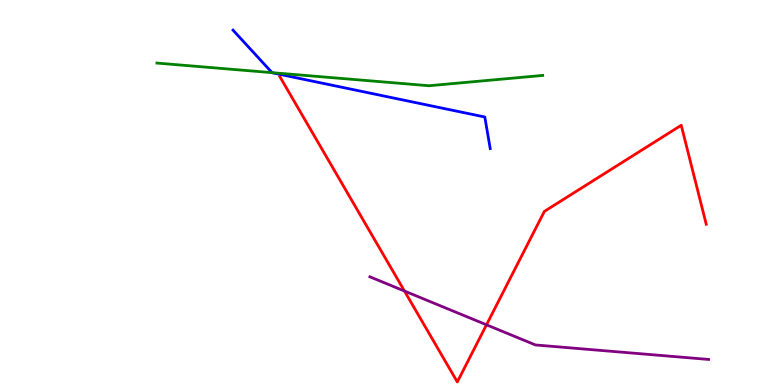[{'lines': ['blue', 'red'], 'intersections': []}, {'lines': ['green', 'red'], 'intersections': []}, {'lines': ['purple', 'red'], 'intersections': [{'x': 5.22, 'y': 2.44}, {'x': 6.28, 'y': 1.56}]}, {'lines': ['blue', 'green'], 'intersections': [{'x': 3.51, 'y': 8.11}]}, {'lines': ['blue', 'purple'], 'intersections': []}, {'lines': ['green', 'purple'], 'intersections': []}]